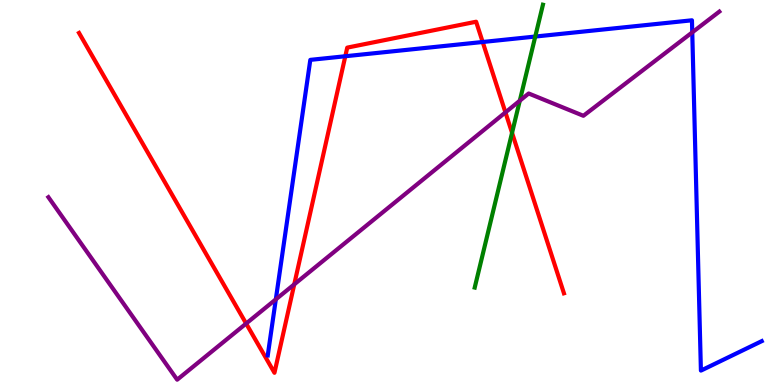[{'lines': ['blue', 'red'], 'intersections': [{'x': 4.46, 'y': 8.54}, {'x': 6.23, 'y': 8.91}]}, {'lines': ['green', 'red'], 'intersections': [{'x': 6.61, 'y': 6.55}]}, {'lines': ['purple', 'red'], 'intersections': [{'x': 3.18, 'y': 1.6}, {'x': 3.8, 'y': 2.61}, {'x': 6.52, 'y': 7.08}]}, {'lines': ['blue', 'green'], 'intersections': [{'x': 6.91, 'y': 9.05}]}, {'lines': ['blue', 'purple'], 'intersections': [{'x': 3.56, 'y': 2.22}, {'x': 8.93, 'y': 9.16}]}, {'lines': ['green', 'purple'], 'intersections': [{'x': 6.71, 'y': 7.38}]}]